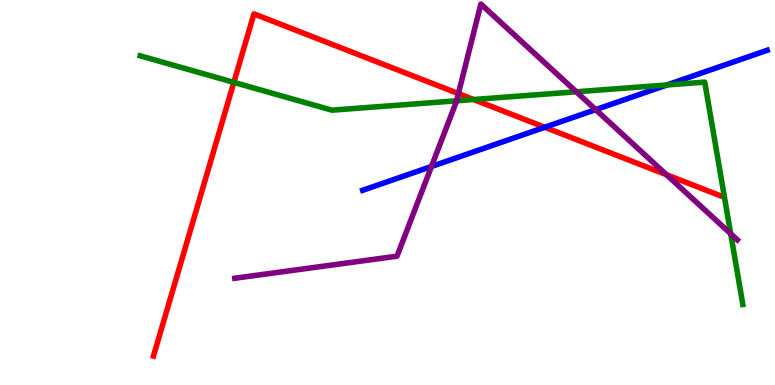[{'lines': ['blue', 'red'], 'intersections': [{'x': 7.03, 'y': 6.69}]}, {'lines': ['green', 'red'], 'intersections': [{'x': 3.02, 'y': 7.86}, {'x': 6.11, 'y': 7.42}]}, {'lines': ['purple', 'red'], 'intersections': [{'x': 5.91, 'y': 7.57}, {'x': 8.6, 'y': 5.46}]}, {'lines': ['blue', 'green'], 'intersections': [{'x': 8.61, 'y': 7.79}]}, {'lines': ['blue', 'purple'], 'intersections': [{'x': 5.57, 'y': 5.68}, {'x': 7.69, 'y': 7.15}]}, {'lines': ['green', 'purple'], 'intersections': [{'x': 5.89, 'y': 7.38}, {'x': 7.44, 'y': 7.62}, {'x': 9.43, 'y': 3.93}]}]